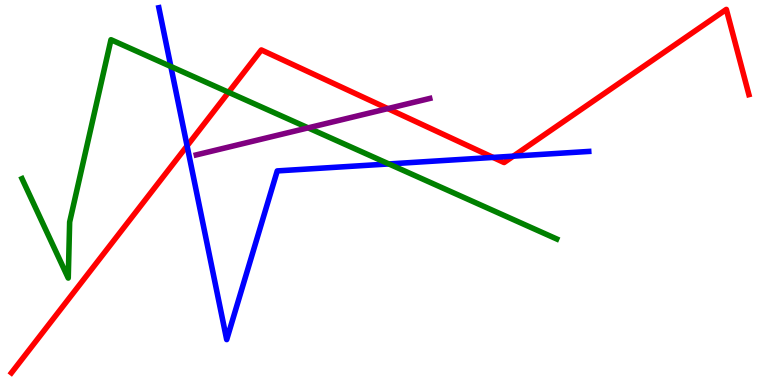[{'lines': ['blue', 'red'], 'intersections': [{'x': 2.41, 'y': 6.21}, {'x': 6.36, 'y': 5.91}, {'x': 6.62, 'y': 5.94}]}, {'lines': ['green', 'red'], 'intersections': [{'x': 2.95, 'y': 7.6}]}, {'lines': ['purple', 'red'], 'intersections': [{'x': 5.0, 'y': 7.18}]}, {'lines': ['blue', 'green'], 'intersections': [{'x': 2.2, 'y': 8.27}, {'x': 5.02, 'y': 5.74}]}, {'lines': ['blue', 'purple'], 'intersections': []}, {'lines': ['green', 'purple'], 'intersections': [{'x': 3.98, 'y': 6.68}]}]